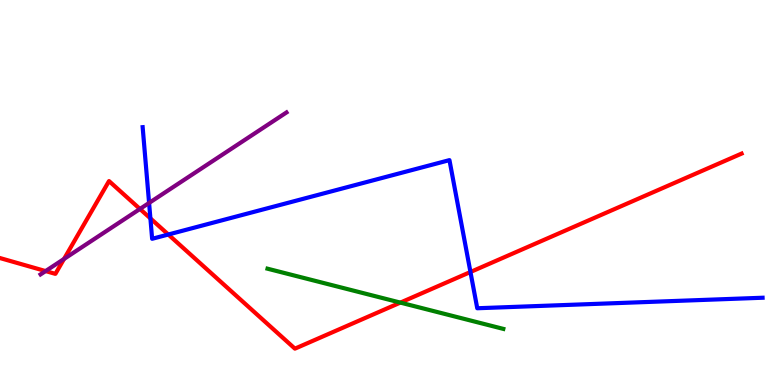[{'lines': ['blue', 'red'], 'intersections': [{'x': 1.94, 'y': 4.33}, {'x': 2.17, 'y': 3.91}, {'x': 6.07, 'y': 2.94}]}, {'lines': ['green', 'red'], 'intersections': [{'x': 5.17, 'y': 2.14}]}, {'lines': ['purple', 'red'], 'intersections': [{'x': 0.588, 'y': 2.96}, {'x': 0.826, 'y': 3.27}, {'x': 1.81, 'y': 4.57}]}, {'lines': ['blue', 'green'], 'intersections': []}, {'lines': ['blue', 'purple'], 'intersections': [{'x': 1.92, 'y': 4.73}]}, {'lines': ['green', 'purple'], 'intersections': []}]